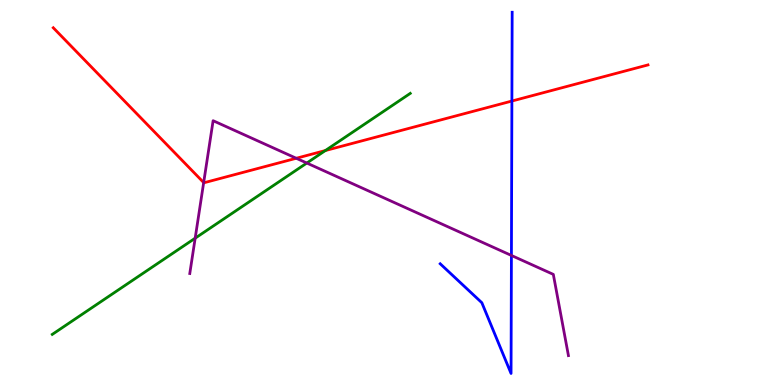[{'lines': ['blue', 'red'], 'intersections': [{'x': 6.61, 'y': 7.38}]}, {'lines': ['green', 'red'], 'intersections': [{'x': 4.2, 'y': 6.09}]}, {'lines': ['purple', 'red'], 'intersections': [{'x': 2.63, 'y': 5.26}, {'x': 3.82, 'y': 5.89}]}, {'lines': ['blue', 'green'], 'intersections': []}, {'lines': ['blue', 'purple'], 'intersections': [{'x': 6.6, 'y': 3.36}]}, {'lines': ['green', 'purple'], 'intersections': [{'x': 2.52, 'y': 3.81}, {'x': 3.96, 'y': 5.77}]}]